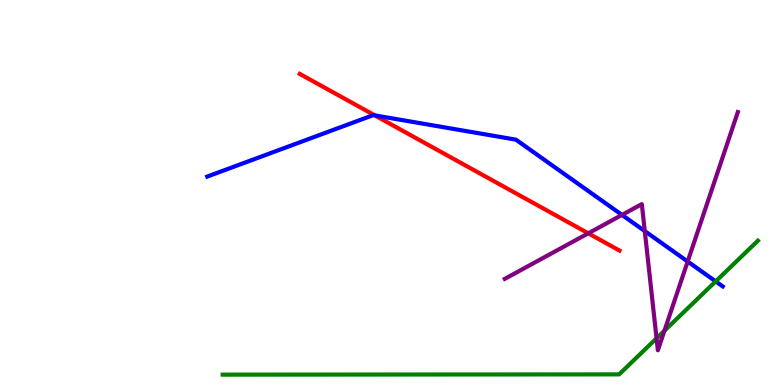[{'lines': ['blue', 'red'], 'intersections': [{'x': 4.84, 'y': 7.0}]}, {'lines': ['green', 'red'], 'intersections': []}, {'lines': ['purple', 'red'], 'intersections': [{'x': 7.59, 'y': 3.94}]}, {'lines': ['blue', 'green'], 'intersections': [{'x': 9.23, 'y': 2.69}]}, {'lines': ['blue', 'purple'], 'intersections': [{'x': 8.03, 'y': 4.42}, {'x': 8.32, 'y': 4.0}, {'x': 8.87, 'y': 3.21}]}, {'lines': ['green', 'purple'], 'intersections': [{'x': 8.47, 'y': 1.21}, {'x': 8.57, 'y': 1.41}]}]